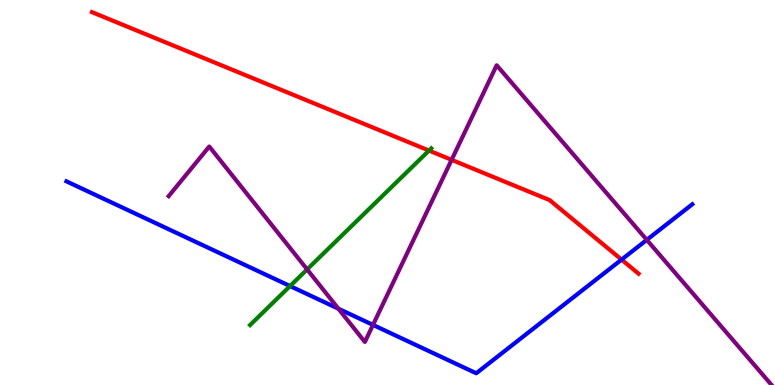[{'lines': ['blue', 'red'], 'intersections': [{'x': 8.02, 'y': 3.26}]}, {'lines': ['green', 'red'], 'intersections': [{'x': 5.54, 'y': 6.09}]}, {'lines': ['purple', 'red'], 'intersections': [{'x': 5.83, 'y': 5.85}]}, {'lines': ['blue', 'green'], 'intersections': [{'x': 3.74, 'y': 2.57}]}, {'lines': ['blue', 'purple'], 'intersections': [{'x': 4.37, 'y': 1.98}, {'x': 4.81, 'y': 1.56}, {'x': 8.35, 'y': 3.77}]}, {'lines': ['green', 'purple'], 'intersections': [{'x': 3.96, 'y': 3.0}]}]